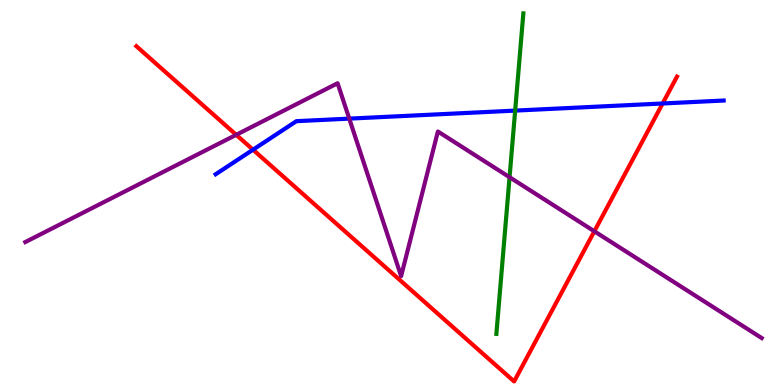[{'lines': ['blue', 'red'], 'intersections': [{'x': 3.26, 'y': 6.11}, {'x': 8.55, 'y': 7.31}]}, {'lines': ['green', 'red'], 'intersections': []}, {'lines': ['purple', 'red'], 'intersections': [{'x': 3.05, 'y': 6.5}, {'x': 7.67, 'y': 3.99}]}, {'lines': ['blue', 'green'], 'intersections': [{'x': 6.65, 'y': 7.13}]}, {'lines': ['blue', 'purple'], 'intersections': [{'x': 4.51, 'y': 6.92}]}, {'lines': ['green', 'purple'], 'intersections': [{'x': 6.57, 'y': 5.4}]}]